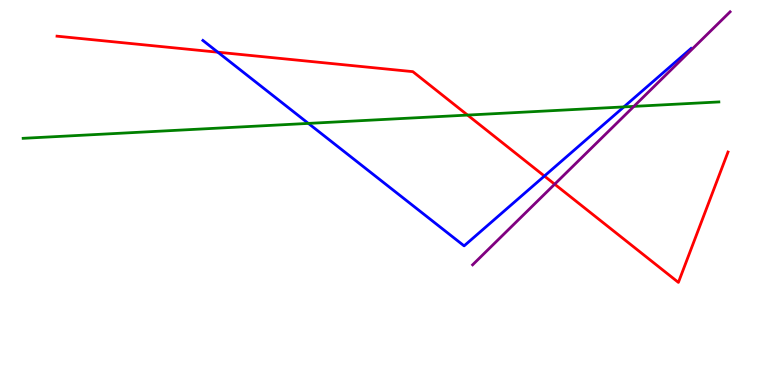[{'lines': ['blue', 'red'], 'intersections': [{'x': 2.81, 'y': 8.64}, {'x': 7.02, 'y': 5.43}]}, {'lines': ['green', 'red'], 'intersections': [{'x': 6.03, 'y': 7.01}]}, {'lines': ['purple', 'red'], 'intersections': [{'x': 7.16, 'y': 5.22}]}, {'lines': ['blue', 'green'], 'intersections': [{'x': 3.98, 'y': 6.79}, {'x': 8.05, 'y': 7.22}]}, {'lines': ['blue', 'purple'], 'intersections': []}, {'lines': ['green', 'purple'], 'intersections': [{'x': 8.18, 'y': 7.24}]}]